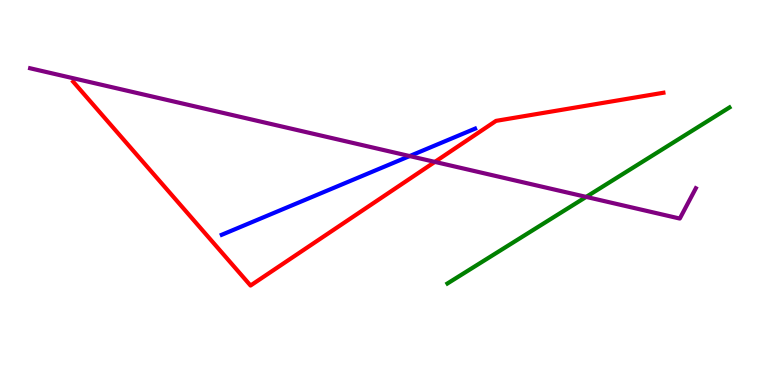[{'lines': ['blue', 'red'], 'intersections': []}, {'lines': ['green', 'red'], 'intersections': []}, {'lines': ['purple', 'red'], 'intersections': [{'x': 5.61, 'y': 5.79}]}, {'lines': ['blue', 'green'], 'intersections': []}, {'lines': ['blue', 'purple'], 'intersections': [{'x': 5.29, 'y': 5.95}]}, {'lines': ['green', 'purple'], 'intersections': [{'x': 7.56, 'y': 4.89}]}]